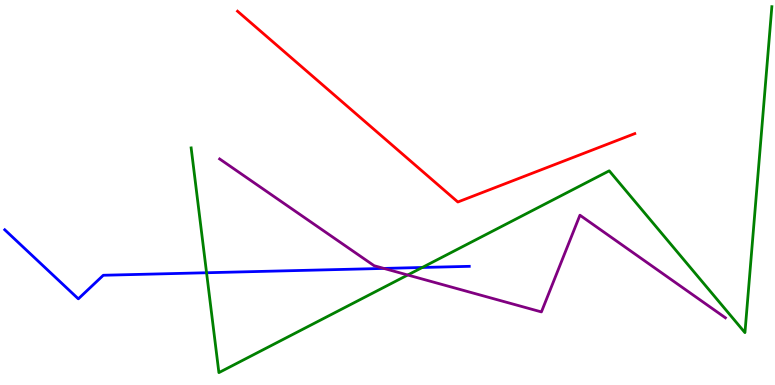[{'lines': ['blue', 'red'], 'intersections': []}, {'lines': ['green', 'red'], 'intersections': []}, {'lines': ['purple', 'red'], 'intersections': []}, {'lines': ['blue', 'green'], 'intersections': [{'x': 2.67, 'y': 2.92}, {'x': 5.45, 'y': 3.05}]}, {'lines': ['blue', 'purple'], 'intersections': [{'x': 4.95, 'y': 3.03}]}, {'lines': ['green', 'purple'], 'intersections': [{'x': 5.26, 'y': 2.86}]}]